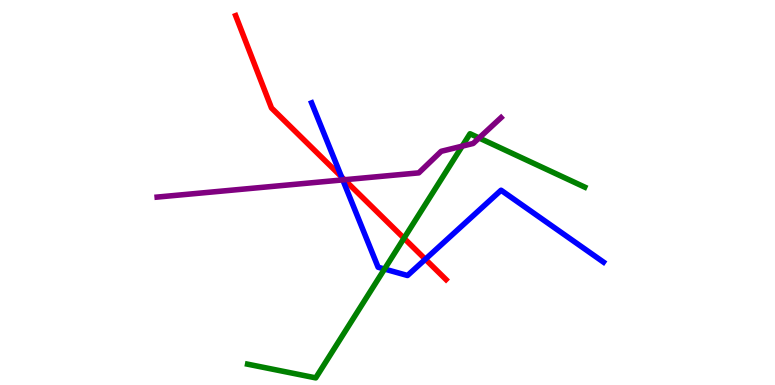[{'lines': ['blue', 'red'], 'intersections': [{'x': 4.41, 'y': 5.41}, {'x': 5.49, 'y': 3.27}]}, {'lines': ['green', 'red'], 'intersections': [{'x': 5.21, 'y': 3.81}]}, {'lines': ['purple', 'red'], 'intersections': [{'x': 4.44, 'y': 5.33}]}, {'lines': ['blue', 'green'], 'intersections': [{'x': 4.96, 'y': 3.01}]}, {'lines': ['blue', 'purple'], 'intersections': [{'x': 4.42, 'y': 5.33}]}, {'lines': ['green', 'purple'], 'intersections': [{'x': 5.96, 'y': 6.2}, {'x': 6.18, 'y': 6.42}]}]